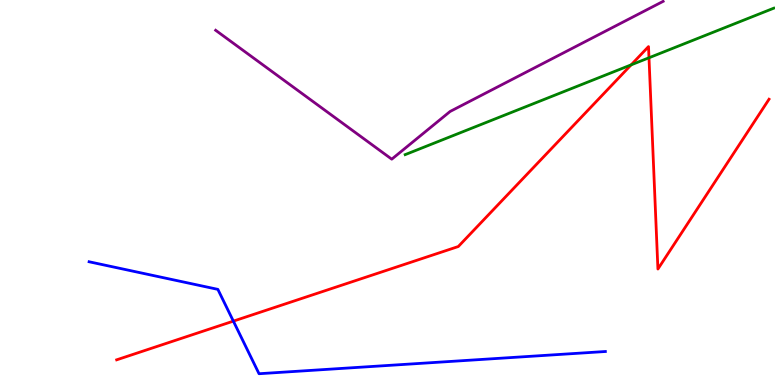[{'lines': ['blue', 'red'], 'intersections': [{'x': 3.01, 'y': 1.66}]}, {'lines': ['green', 'red'], 'intersections': [{'x': 8.14, 'y': 8.32}, {'x': 8.37, 'y': 8.5}]}, {'lines': ['purple', 'red'], 'intersections': []}, {'lines': ['blue', 'green'], 'intersections': []}, {'lines': ['blue', 'purple'], 'intersections': []}, {'lines': ['green', 'purple'], 'intersections': []}]